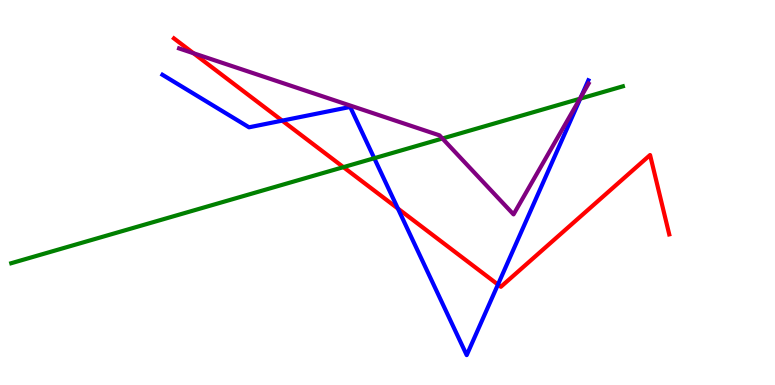[{'lines': ['blue', 'red'], 'intersections': [{'x': 3.64, 'y': 6.87}, {'x': 5.13, 'y': 4.58}, {'x': 6.43, 'y': 2.61}]}, {'lines': ['green', 'red'], 'intersections': [{'x': 4.43, 'y': 5.66}]}, {'lines': ['purple', 'red'], 'intersections': [{'x': 2.5, 'y': 8.62}]}, {'lines': ['blue', 'green'], 'intersections': [{'x': 4.83, 'y': 5.89}, {'x': 7.49, 'y': 7.44}]}, {'lines': ['blue', 'purple'], 'intersections': [{'x': 7.5, 'y': 7.5}]}, {'lines': ['green', 'purple'], 'intersections': [{'x': 5.71, 'y': 6.4}, {'x': 7.48, 'y': 7.43}]}]